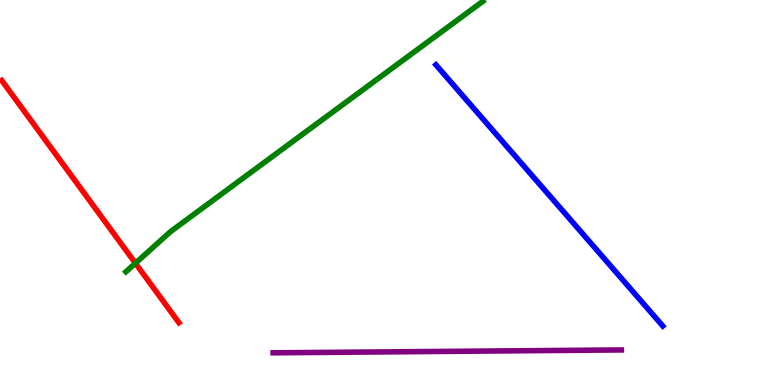[{'lines': ['blue', 'red'], 'intersections': []}, {'lines': ['green', 'red'], 'intersections': [{'x': 1.75, 'y': 3.16}]}, {'lines': ['purple', 'red'], 'intersections': []}, {'lines': ['blue', 'green'], 'intersections': []}, {'lines': ['blue', 'purple'], 'intersections': []}, {'lines': ['green', 'purple'], 'intersections': []}]